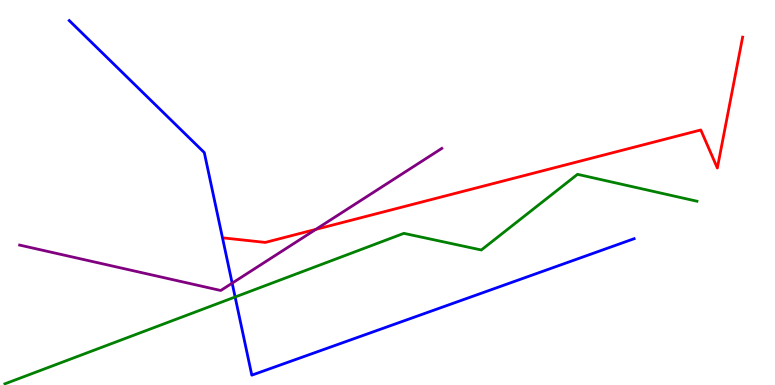[{'lines': ['blue', 'red'], 'intersections': []}, {'lines': ['green', 'red'], 'intersections': []}, {'lines': ['purple', 'red'], 'intersections': [{'x': 4.08, 'y': 4.04}]}, {'lines': ['blue', 'green'], 'intersections': [{'x': 3.03, 'y': 2.29}]}, {'lines': ['blue', 'purple'], 'intersections': [{'x': 3.0, 'y': 2.65}]}, {'lines': ['green', 'purple'], 'intersections': []}]